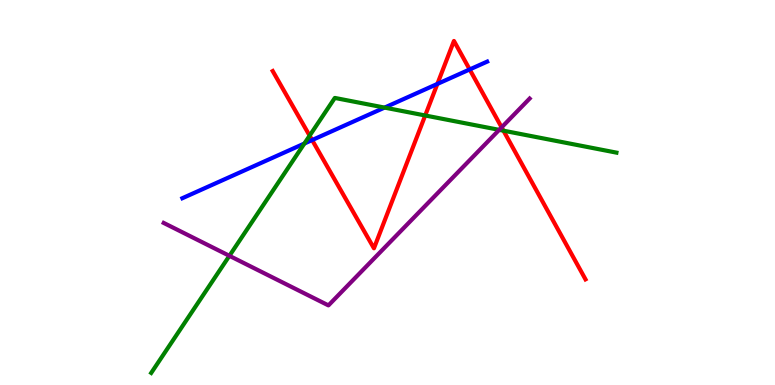[{'lines': ['blue', 'red'], 'intersections': [{'x': 4.03, 'y': 6.36}, {'x': 5.64, 'y': 7.82}, {'x': 6.06, 'y': 8.2}]}, {'lines': ['green', 'red'], 'intersections': [{'x': 4.0, 'y': 6.48}, {'x': 5.49, 'y': 7.0}, {'x': 6.5, 'y': 6.61}]}, {'lines': ['purple', 'red'], 'intersections': [{'x': 6.47, 'y': 6.69}]}, {'lines': ['blue', 'green'], 'intersections': [{'x': 3.93, 'y': 6.27}, {'x': 4.96, 'y': 7.21}]}, {'lines': ['blue', 'purple'], 'intersections': []}, {'lines': ['green', 'purple'], 'intersections': [{'x': 2.96, 'y': 3.36}, {'x': 6.44, 'y': 6.63}]}]